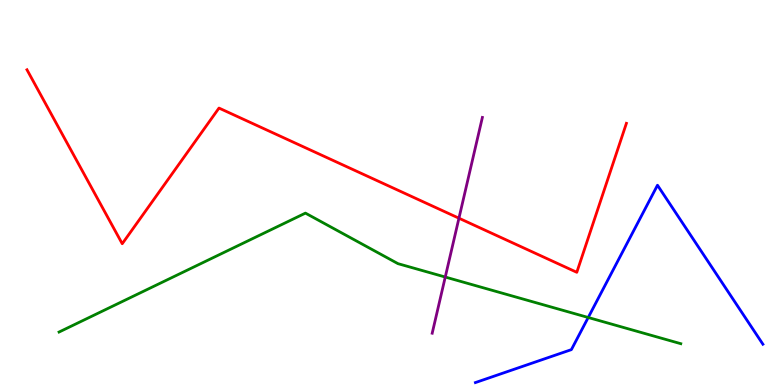[{'lines': ['blue', 'red'], 'intersections': []}, {'lines': ['green', 'red'], 'intersections': []}, {'lines': ['purple', 'red'], 'intersections': [{'x': 5.92, 'y': 4.33}]}, {'lines': ['blue', 'green'], 'intersections': [{'x': 7.59, 'y': 1.75}]}, {'lines': ['blue', 'purple'], 'intersections': []}, {'lines': ['green', 'purple'], 'intersections': [{'x': 5.75, 'y': 2.8}]}]